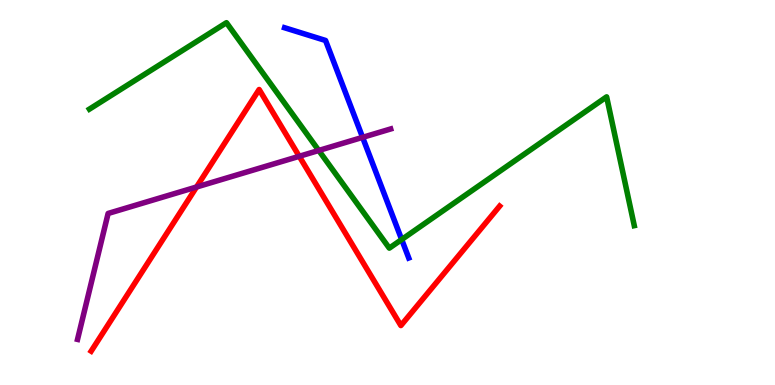[{'lines': ['blue', 'red'], 'intersections': []}, {'lines': ['green', 'red'], 'intersections': []}, {'lines': ['purple', 'red'], 'intersections': [{'x': 2.54, 'y': 5.14}, {'x': 3.86, 'y': 5.94}]}, {'lines': ['blue', 'green'], 'intersections': [{'x': 5.18, 'y': 3.78}]}, {'lines': ['blue', 'purple'], 'intersections': [{'x': 4.68, 'y': 6.43}]}, {'lines': ['green', 'purple'], 'intersections': [{'x': 4.11, 'y': 6.09}]}]